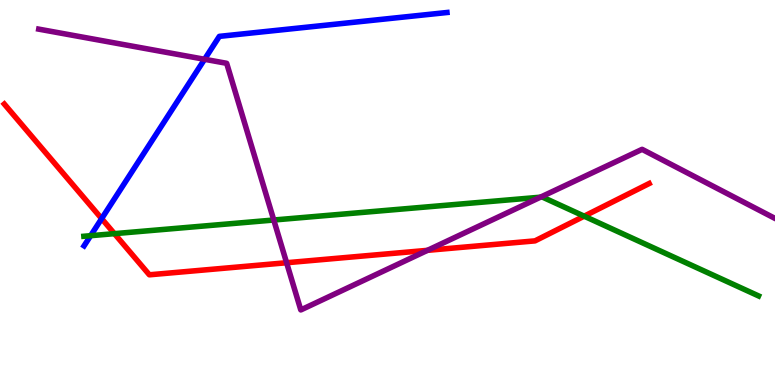[{'lines': ['blue', 'red'], 'intersections': [{'x': 1.31, 'y': 4.32}]}, {'lines': ['green', 'red'], 'intersections': [{'x': 1.48, 'y': 3.93}, {'x': 7.54, 'y': 4.39}]}, {'lines': ['purple', 'red'], 'intersections': [{'x': 3.7, 'y': 3.18}, {'x': 5.52, 'y': 3.5}]}, {'lines': ['blue', 'green'], 'intersections': [{'x': 1.17, 'y': 3.88}]}, {'lines': ['blue', 'purple'], 'intersections': [{'x': 2.64, 'y': 8.46}]}, {'lines': ['green', 'purple'], 'intersections': [{'x': 3.53, 'y': 4.29}, {'x': 6.97, 'y': 4.88}]}]